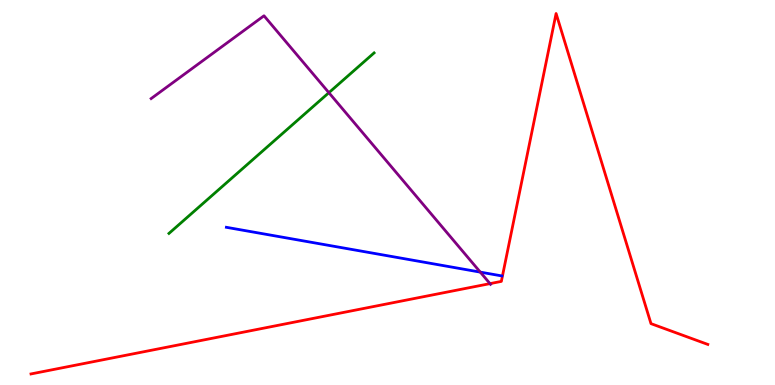[{'lines': ['blue', 'red'], 'intersections': []}, {'lines': ['green', 'red'], 'intersections': []}, {'lines': ['purple', 'red'], 'intersections': [{'x': 6.32, 'y': 2.63}]}, {'lines': ['blue', 'green'], 'intersections': []}, {'lines': ['blue', 'purple'], 'intersections': [{'x': 6.2, 'y': 2.93}]}, {'lines': ['green', 'purple'], 'intersections': [{'x': 4.24, 'y': 7.59}]}]